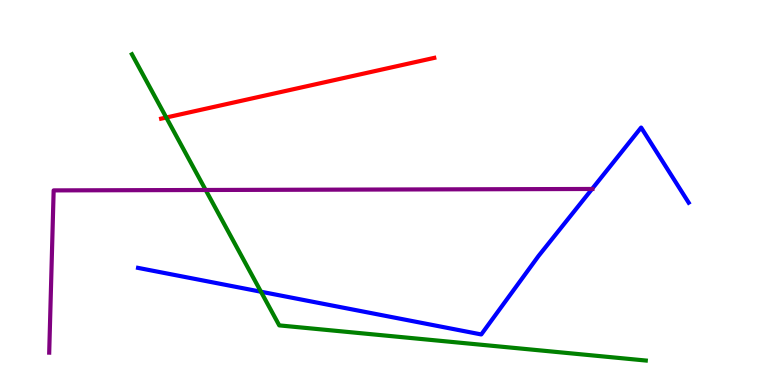[{'lines': ['blue', 'red'], 'intersections': []}, {'lines': ['green', 'red'], 'intersections': [{'x': 2.15, 'y': 6.95}]}, {'lines': ['purple', 'red'], 'intersections': []}, {'lines': ['blue', 'green'], 'intersections': [{'x': 3.37, 'y': 2.42}]}, {'lines': ['blue', 'purple'], 'intersections': [{'x': 7.64, 'y': 5.09}]}, {'lines': ['green', 'purple'], 'intersections': [{'x': 2.65, 'y': 5.07}]}]